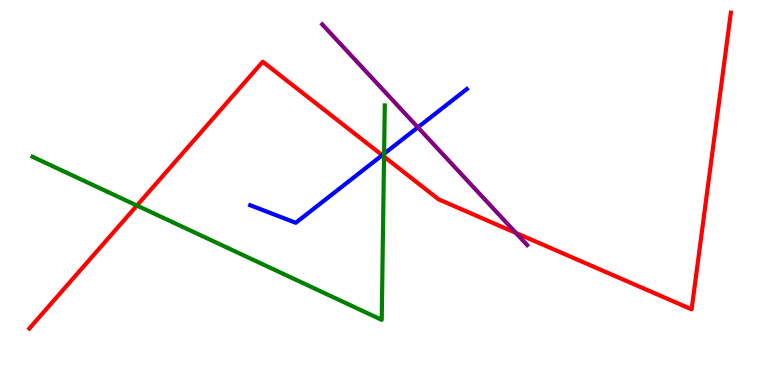[{'lines': ['blue', 'red'], 'intersections': [{'x': 4.93, 'y': 5.97}]}, {'lines': ['green', 'red'], 'intersections': [{'x': 1.77, 'y': 4.66}, {'x': 4.96, 'y': 5.93}]}, {'lines': ['purple', 'red'], 'intersections': [{'x': 6.66, 'y': 3.95}]}, {'lines': ['blue', 'green'], 'intersections': [{'x': 4.96, 'y': 6.01}]}, {'lines': ['blue', 'purple'], 'intersections': [{'x': 5.39, 'y': 6.69}]}, {'lines': ['green', 'purple'], 'intersections': []}]